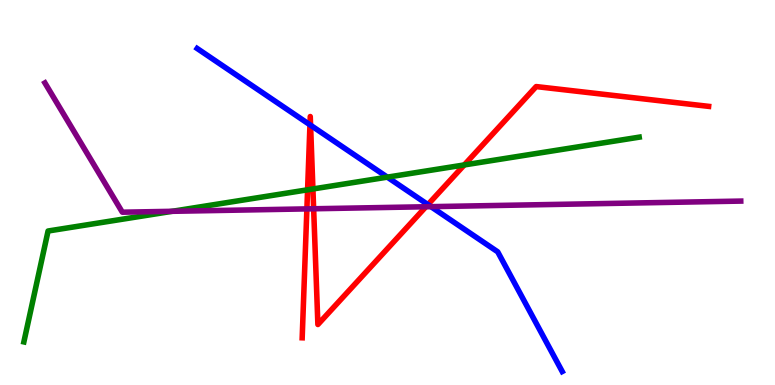[{'lines': ['blue', 'red'], 'intersections': [{'x': 4.0, 'y': 6.76}, {'x': 4.01, 'y': 6.75}, {'x': 5.52, 'y': 4.69}]}, {'lines': ['green', 'red'], 'intersections': [{'x': 3.97, 'y': 5.07}, {'x': 4.04, 'y': 5.09}, {'x': 5.99, 'y': 5.72}]}, {'lines': ['purple', 'red'], 'intersections': [{'x': 3.96, 'y': 4.57}, {'x': 4.05, 'y': 4.58}, {'x': 5.5, 'y': 4.63}]}, {'lines': ['blue', 'green'], 'intersections': [{'x': 5.0, 'y': 5.4}]}, {'lines': ['blue', 'purple'], 'intersections': [{'x': 5.56, 'y': 4.63}]}, {'lines': ['green', 'purple'], 'intersections': [{'x': 2.22, 'y': 4.51}]}]